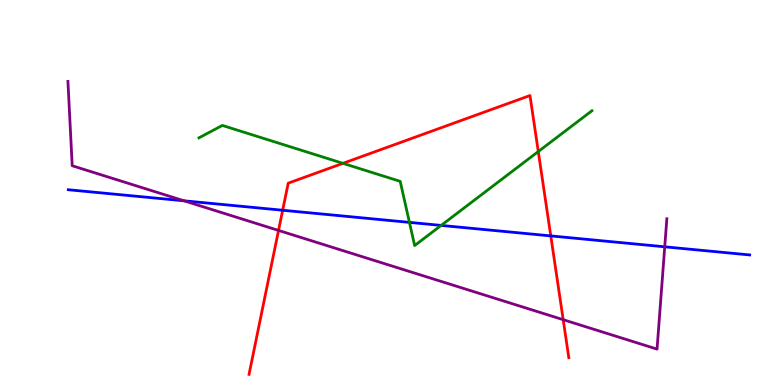[{'lines': ['blue', 'red'], 'intersections': [{'x': 3.65, 'y': 4.54}, {'x': 7.11, 'y': 3.87}]}, {'lines': ['green', 'red'], 'intersections': [{'x': 4.43, 'y': 5.76}, {'x': 6.95, 'y': 6.06}]}, {'lines': ['purple', 'red'], 'intersections': [{'x': 3.59, 'y': 4.01}, {'x': 7.27, 'y': 1.7}]}, {'lines': ['blue', 'green'], 'intersections': [{'x': 5.28, 'y': 4.22}, {'x': 5.69, 'y': 4.15}]}, {'lines': ['blue', 'purple'], 'intersections': [{'x': 2.38, 'y': 4.78}, {'x': 8.58, 'y': 3.59}]}, {'lines': ['green', 'purple'], 'intersections': []}]